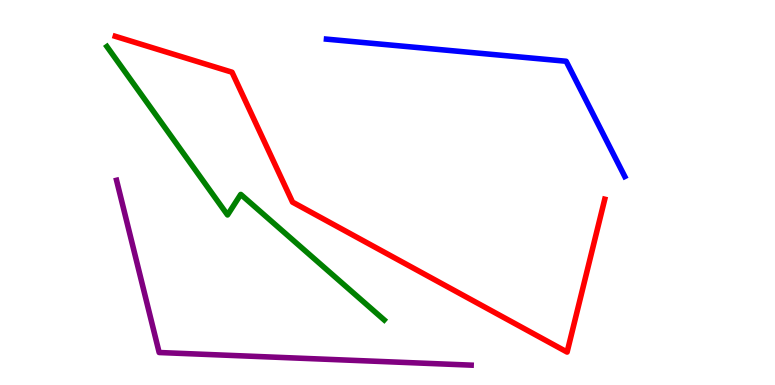[{'lines': ['blue', 'red'], 'intersections': []}, {'lines': ['green', 'red'], 'intersections': []}, {'lines': ['purple', 'red'], 'intersections': []}, {'lines': ['blue', 'green'], 'intersections': []}, {'lines': ['blue', 'purple'], 'intersections': []}, {'lines': ['green', 'purple'], 'intersections': []}]